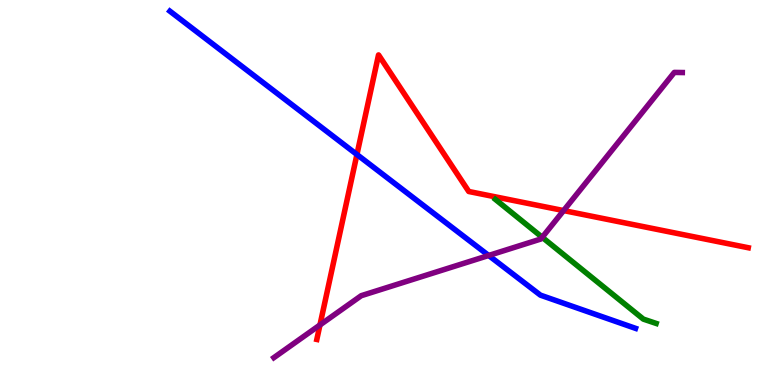[{'lines': ['blue', 'red'], 'intersections': [{'x': 4.61, 'y': 5.99}]}, {'lines': ['green', 'red'], 'intersections': []}, {'lines': ['purple', 'red'], 'intersections': [{'x': 4.13, 'y': 1.56}, {'x': 7.27, 'y': 4.53}]}, {'lines': ['blue', 'green'], 'intersections': []}, {'lines': ['blue', 'purple'], 'intersections': [{'x': 6.31, 'y': 3.36}]}, {'lines': ['green', 'purple'], 'intersections': [{'x': 7.0, 'y': 3.84}]}]